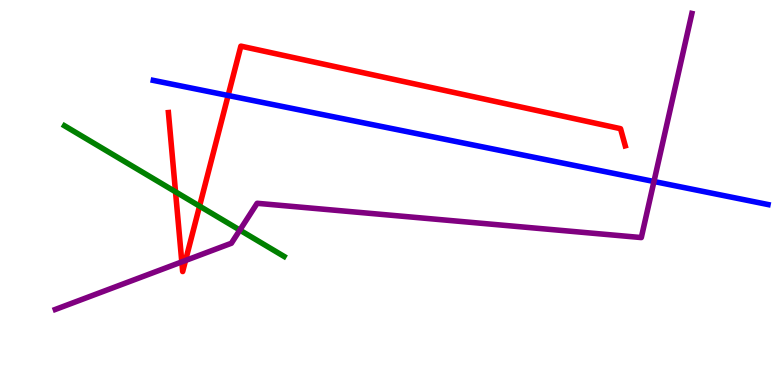[{'lines': ['blue', 'red'], 'intersections': [{'x': 2.94, 'y': 7.52}]}, {'lines': ['green', 'red'], 'intersections': [{'x': 2.26, 'y': 5.02}, {'x': 2.58, 'y': 4.65}]}, {'lines': ['purple', 'red'], 'intersections': [{'x': 2.35, 'y': 3.2}, {'x': 2.39, 'y': 3.23}]}, {'lines': ['blue', 'green'], 'intersections': []}, {'lines': ['blue', 'purple'], 'intersections': [{'x': 8.44, 'y': 5.29}]}, {'lines': ['green', 'purple'], 'intersections': [{'x': 3.09, 'y': 4.02}]}]